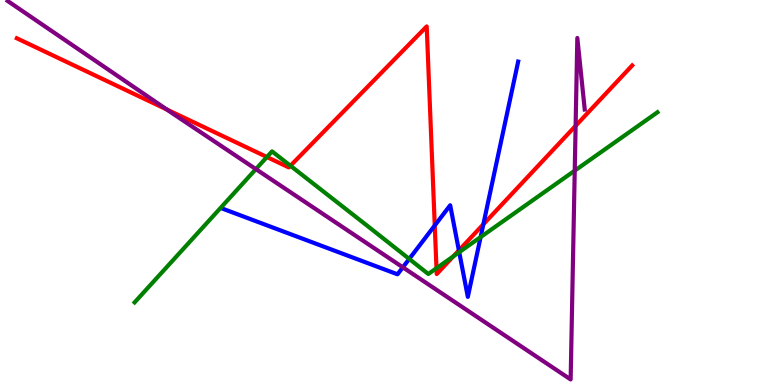[{'lines': ['blue', 'red'], 'intersections': [{'x': 5.61, 'y': 4.14}, {'x': 5.92, 'y': 3.5}, {'x': 6.24, 'y': 4.17}]}, {'lines': ['green', 'red'], 'intersections': [{'x': 3.44, 'y': 5.92}, {'x': 3.75, 'y': 5.69}, {'x': 5.63, 'y': 3.03}, {'x': 5.85, 'y': 3.34}]}, {'lines': ['purple', 'red'], 'intersections': [{'x': 2.15, 'y': 7.16}, {'x': 7.43, 'y': 6.73}]}, {'lines': ['blue', 'green'], 'intersections': [{'x': 5.28, 'y': 3.27}, {'x': 5.93, 'y': 3.45}, {'x': 6.2, 'y': 3.84}]}, {'lines': ['blue', 'purple'], 'intersections': [{'x': 5.2, 'y': 3.06}]}, {'lines': ['green', 'purple'], 'intersections': [{'x': 3.3, 'y': 5.61}, {'x': 7.42, 'y': 5.57}]}]